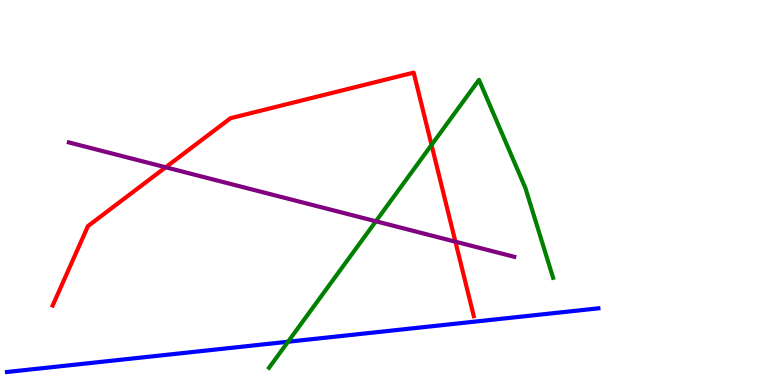[{'lines': ['blue', 'red'], 'intersections': []}, {'lines': ['green', 'red'], 'intersections': [{'x': 5.57, 'y': 6.24}]}, {'lines': ['purple', 'red'], 'intersections': [{'x': 2.14, 'y': 5.66}, {'x': 5.88, 'y': 3.72}]}, {'lines': ['blue', 'green'], 'intersections': [{'x': 3.72, 'y': 1.12}]}, {'lines': ['blue', 'purple'], 'intersections': []}, {'lines': ['green', 'purple'], 'intersections': [{'x': 4.85, 'y': 4.25}]}]